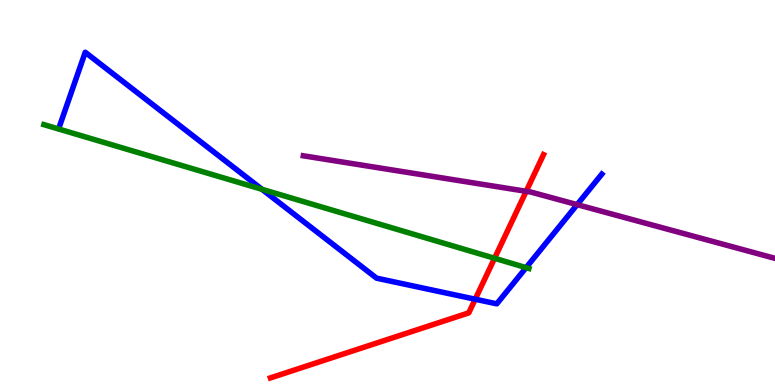[{'lines': ['blue', 'red'], 'intersections': [{'x': 6.13, 'y': 2.23}]}, {'lines': ['green', 'red'], 'intersections': [{'x': 6.38, 'y': 3.29}]}, {'lines': ['purple', 'red'], 'intersections': [{'x': 6.79, 'y': 5.03}]}, {'lines': ['blue', 'green'], 'intersections': [{'x': 3.38, 'y': 5.08}, {'x': 6.79, 'y': 3.05}]}, {'lines': ['blue', 'purple'], 'intersections': [{'x': 7.45, 'y': 4.68}]}, {'lines': ['green', 'purple'], 'intersections': []}]